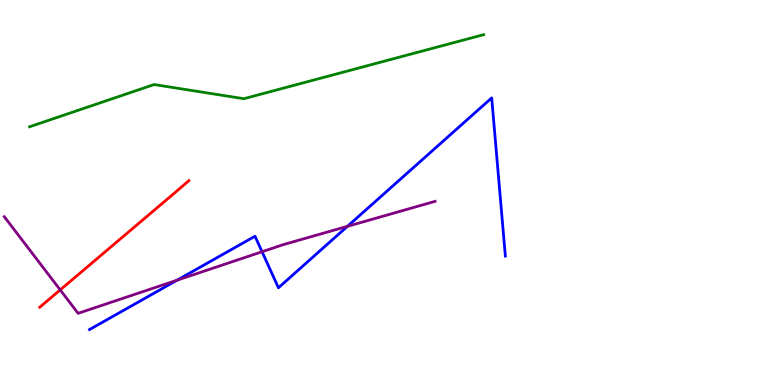[{'lines': ['blue', 'red'], 'intersections': []}, {'lines': ['green', 'red'], 'intersections': []}, {'lines': ['purple', 'red'], 'intersections': [{'x': 0.777, 'y': 2.47}]}, {'lines': ['blue', 'green'], 'intersections': []}, {'lines': ['blue', 'purple'], 'intersections': [{'x': 2.28, 'y': 2.72}, {'x': 3.38, 'y': 3.46}, {'x': 4.48, 'y': 4.12}]}, {'lines': ['green', 'purple'], 'intersections': []}]